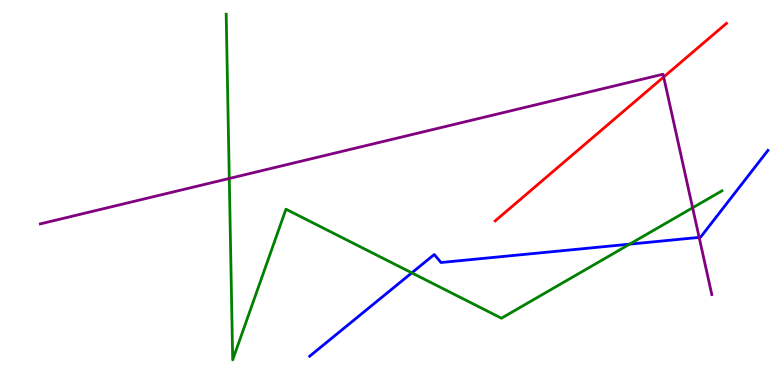[{'lines': ['blue', 'red'], 'intersections': []}, {'lines': ['green', 'red'], 'intersections': []}, {'lines': ['purple', 'red'], 'intersections': [{'x': 8.56, 'y': 8.0}]}, {'lines': ['blue', 'green'], 'intersections': [{'x': 5.31, 'y': 2.91}, {'x': 8.12, 'y': 3.66}]}, {'lines': ['blue', 'purple'], 'intersections': [{'x': 9.02, 'y': 3.83}]}, {'lines': ['green', 'purple'], 'intersections': [{'x': 2.96, 'y': 5.36}, {'x': 8.94, 'y': 4.6}]}]